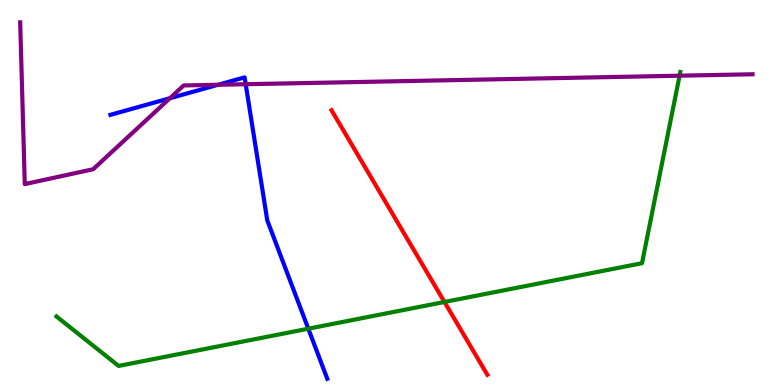[{'lines': ['blue', 'red'], 'intersections': []}, {'lines': ['green', 'red'], 'intersections': [{'x': 5.74, 'y': 2.16}]}, {'lines': ['purple', 'red'], 'intersections': []}, {'lines': ['blue', 'green'], 'intersections': [{'x': 3.98, 'y': 1.46}]}, {'lines': ['blue', 'purple'], 'intersections': [{'x': 2.19, 'y': 7.45}, {'x': 2.81, 'y': 7.8}, {'x': 3.17, 'y': 7.81}]}, {'lines': ['green', 'purple'], 'intersections': [{'x': 8.77, 'y': 8.03}]}]